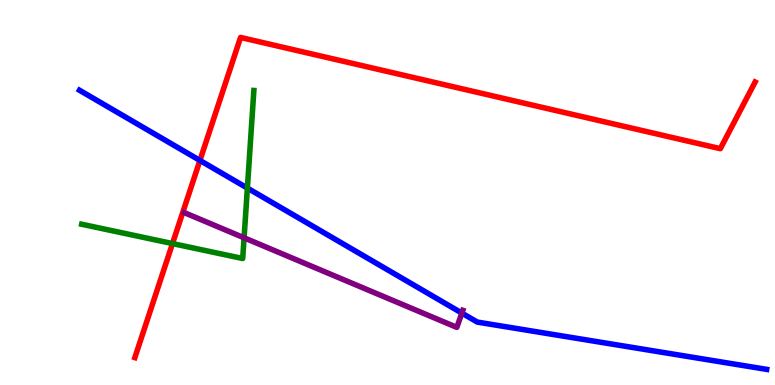[{'lines': ['blue', 'red'], 'intersections': [{'x': 2.58, 'y': 5.83}]}, {'lines': ['green', 'red'], 'intersections': [{'x': 2.23, 'y': 3.67}]}, {'lines': ['purple', 'red'], 'intersections': []}, {'lines': ['blue', 'green'], 'intersections': [{'x': 3.19, 'y': 5.11}]}, {'lines': ['blue', 'purple'], 'intersections': [{'x': 5.96, 'y': 1.87}]}, {'lines': ['green', 'purple'], 'intersections': [{'x': 3.15, 'y': 3.82}]}]